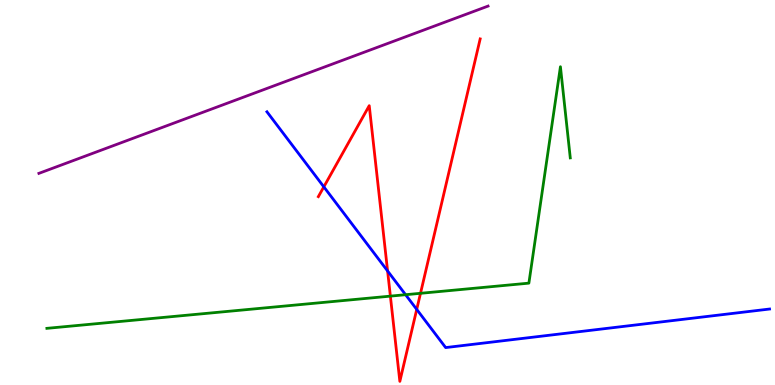[{'lines': ['blue', 'red'], 'intersections': [{'x': 4.18, 'y': 5.15}, {'x': 5.0, 'y': 2.96}, {'x': 5.38, 'y': 1.96}]}, {'lines': ['green', 'red'], 'intersections': [{'x': 5.04, 'y': 2.31}, {'x': 5.43, 'y': 2.38}]}, {'lines': ['purple', 'red'], 'intersections': []}, {'lines': ['blue', 'green'], 'intersections': [{'x': 5.23, 'y': 2.35}]}, {'lines': ['blue', 'purple'], 'intersections': []}, {'lines': ['green', 'purple'], 'intersections': []}]